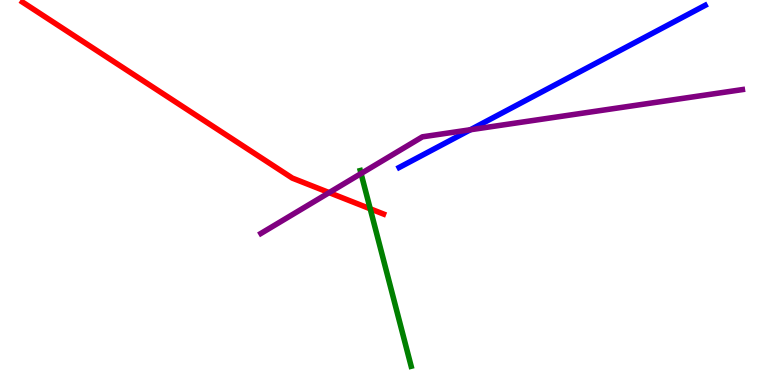[{'lines': ['blue', 'red'], 'intersections': []}, {'lines': ['green', 'red'], 'intersections': [{'x': 4.78, 'y': 4.58}]}, {'lines': ['purple', 'red'], 'intersections': [{'x': 4.25, 'y': 5.0}]}, {'lines': ['blue', 'green'], 'intersections': []}, {'lines': ['blue', 'purple'], 'intersections': [{'x': 6.07, 'y': 6.63}]}, {'lines': ['green', 'purple'], 'intersections': [{'x': 4.66, 'y': 5.49}]}]